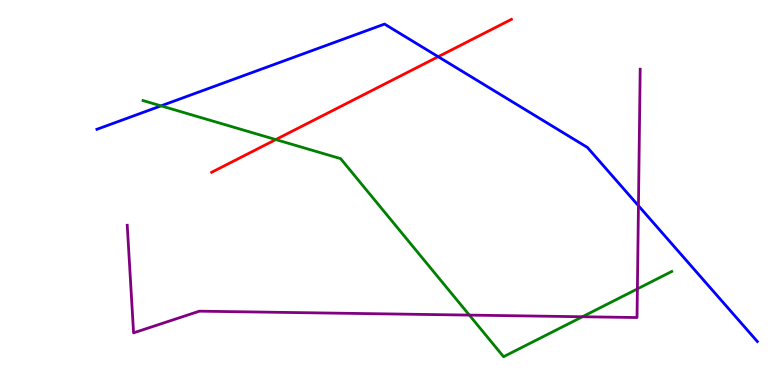[{'lines': ['blue', 'red'], 'intersections': [{'x': 5.65, 'y': 8.53}]}, {'lines': ['green', 'red'], 'intersections': [{'x': 3.56, 'y': 6.37}]}, {'lines': ['purple', 'red'], 'intersections': []}, {'lines': ['blue', 'green'], 'intersections': [{'x': 2.08, 'y': 7.25}]}, {'lines': ['blue', 'purple'], 'intersections': [{'x': 8.24, 'y': 4.66}]}, {'lines': ['green', 'purple'], 'intersections': [{'x': 6.06, 'y': 1.82}, {'x': 7.52, 'y': 1.77}, {'x': 8.22, 'y': 2.5}]}]